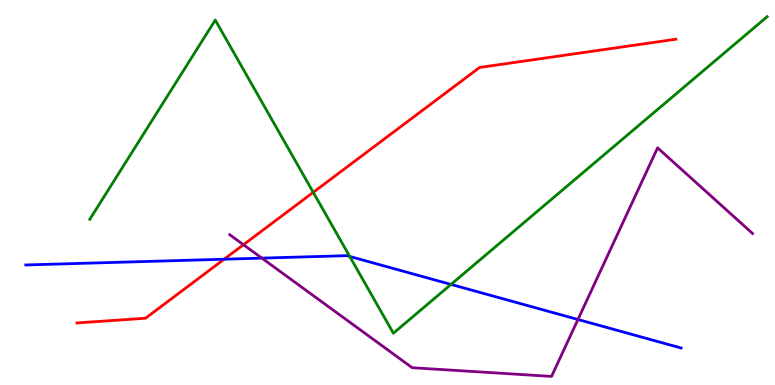[{'lines': ['blue', 'red'], 'intersections': [{'x': 2.89, 'y': 3.27}]}, {'lines': ['green', 'red'], 'intersections': [{'x': 4.04, 'y': 5.0}]}, {'lines': ['purple', 'red'], 'intersections': [{'x': 3.14, 'y': 3.64}]}, {'lines': ['blue', 'green'], 'intersections': [{'x': 4.51, 'y': 3.34}, {'x': 5.82, 'y': 2.61}]}, {'lines': ['blue', 'purple'], 'intersections': [{'x': 3.38, 'y': 3.3}, {'x': 7.46, 'y': 1.7}]}, {'lines': ['green', 'purple'], 'intersections': []}]